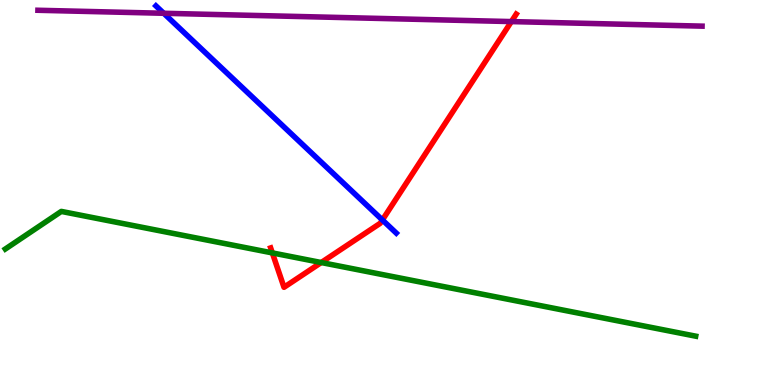[{'lines': ['blue', 'red'], 'intersections': [{'x': 4.93, 'y': 4.29}]}, {'lines': ['green', 'red'], 'intersections': [{'x': 3.51, 'y': 3.43}, {'x': 4.14, 'y': 3.18}]}, {'lines': ['purple', 'red'], 'intersections': [{'x': 6.6, 'y': 9.44}]}, {'lines': ['blue', 'green'], 'intersections': []}, {'lines': ['blue', 'purple'], 'intersections': [{'x': 2.11, 'y': 9.66}]}, {'lines': ['green', 'purple'], 'intersections': []}]